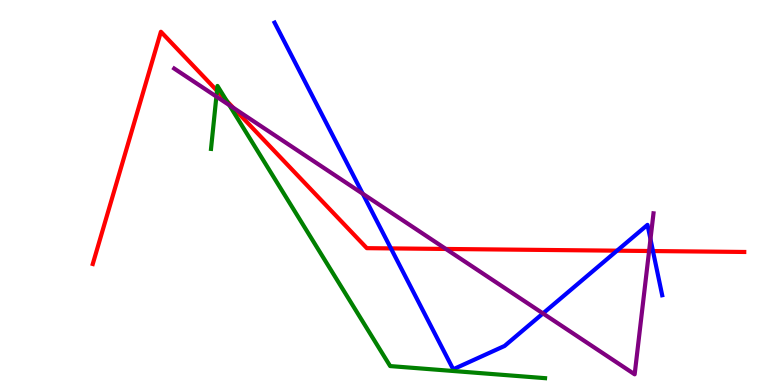[{'lines': ['blue', 'red'], 'intersections': [{'x': 5.04, 'y': 3.55}, {'x': 7.96, 'y': 3.49}, {'x': 8.43, 'y': 3.48}]}, {'lines': ['green', 'red'], 'intersections': [{'x': 2.8, 'y': 7.64}, {'x': 2.93, 'y': 7.38}]}, {'lines': ['purple', 'red'], 'intersections': [{'x': 3.01, 'y': 7.2}, {'x': 5.75, 'y': 3.53}, {'x': 8.38, 'y': 3.48}]}, {'lines': ['blue', 'green'], 'intersections': []}, {'lines': ['blue', 'purple'], 'intersections': [{'x': 4.68, 'y': 4.97}, {'x': 7.01, 'y': 1.86}, {'x': 8.39, 'y': 3.79}]}, {'lines': ['green', 'purple'], 'intersections': [{'x': 2.79, 'y': 7.49}, {'x': 2.96, 'y': 7.27}]}]